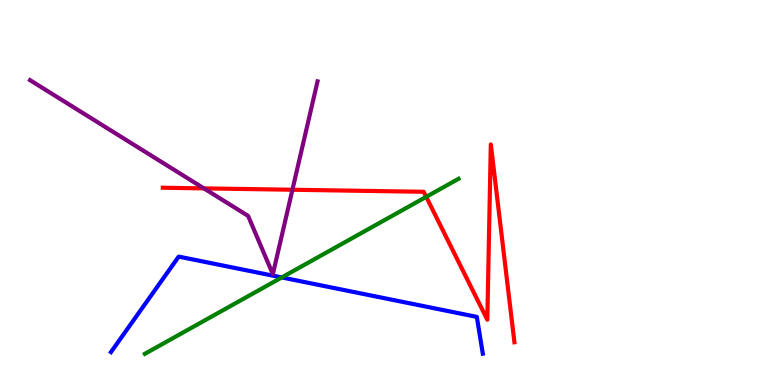[{'lines': ['blue', 'red'], 'intersections': []}, {'lines': ['green', 'red'], 'intersections': [{'x': 5.5, 'y': 4.89}]}, {'lines': ['purple', 'red'], 'intersections': [{'x': 2.63, 'y': 5.11}, {'x': 3.77, 'y': 5.07}]}, {'lines': ['blue', 'green'], 'intersections': [{'x': 3.64, 'y': 2.79}]}, {'lines': ['blue', 'purple'], 'intersections': []}, {'lines': ['green', 'purple'], 'intersections': []}]